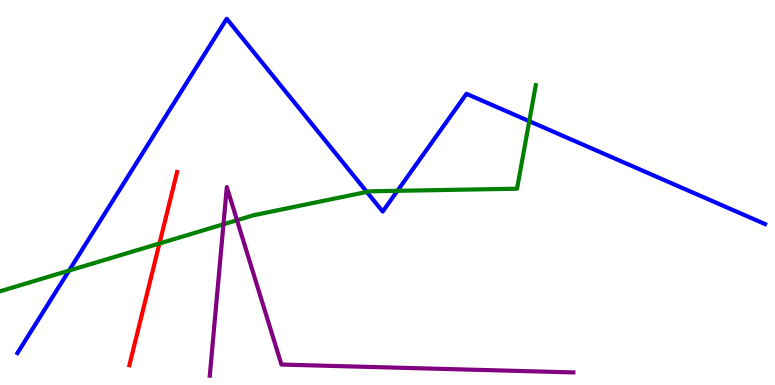[{'lines': ['blue', 'red'], 'intersections': []}, {'lines': ['green', 'red'], 'intersections': [{'x': 2.06, 'y': 3.68}]}, {'lines': ['purple', 'red'], 'intersections': []}, {'lines': ['blue', 'green'], 'intersections': [{'x': 0.891, 'y': 2.97}, {'x': 4.73, 'y': 5.01}, {'x': 5.13, 'y': 5.04}, {'x': 6.83, 'y': 6.85}]}, {'lines': ['blue', 'purple'], 'intersections': []}, {'lines': ['green', 'purple'], 'intersections': [{'x': 2.88, 'y': 4.17}, {'x': 3.06, 'y': 4.28}]}]